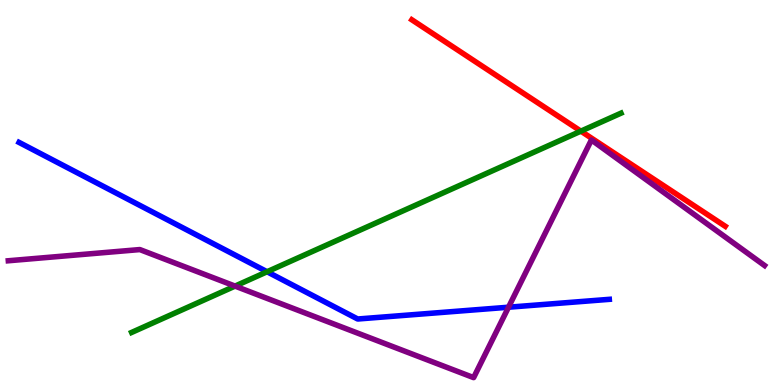[{'lines': ['blue', 'red'], 'intersections': []}, {'lines': ['green', 'red'], 'intersections': [{'x': 7.5, 'y': 6.59}]}, {'lines': ['purple', 'red'], 'intersections': []}, {'lines': ['blue', 'green'], 'intersections': [{'x': 3.45, 'y': 2.94}]}, {'lines': ['blue', 'purple'], 'intersections': [{'x': 6.56, 'y': 2.02}]}, {'lines': ['green', 'purple'], 'intersections': [{'x': 3.03, 'y': 2.57}]}]